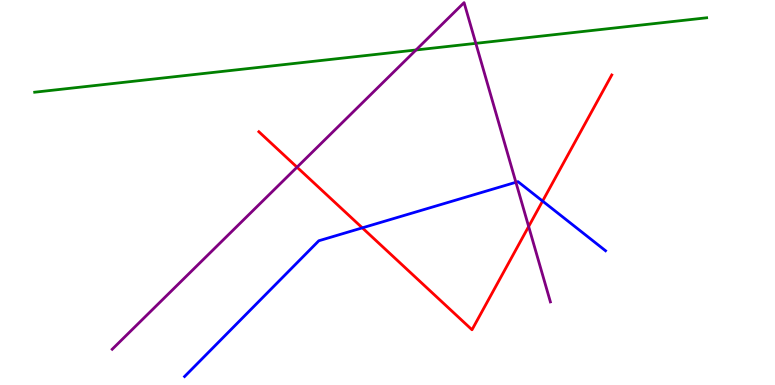[{'lines': ['blue', 'red'], 'intersections': [{'x': 4.68, 'y': 4.08}, {'x': 7.0, 'y': 4.78}]}, {'lines': ['green', 'red'], 'intersections': []}, {'lines': ['purple', 'red'], 'intersections': [{'x': 3.83, 'y': 5.66}, {'x': 6.82, 'y': 4.12}]}, {'lines': ['blue', 'green'], 'intersections': []}, {'lines': ['blue', 'purple'], 'intersections': [{'x': 6.66, 'y': 5.27}]}, {'lines': ['green', 'purple'], 'intersections': [{'x': 5.37, 'y': 8.7}, {'x': 6.14, 'y': 8.87}]}]